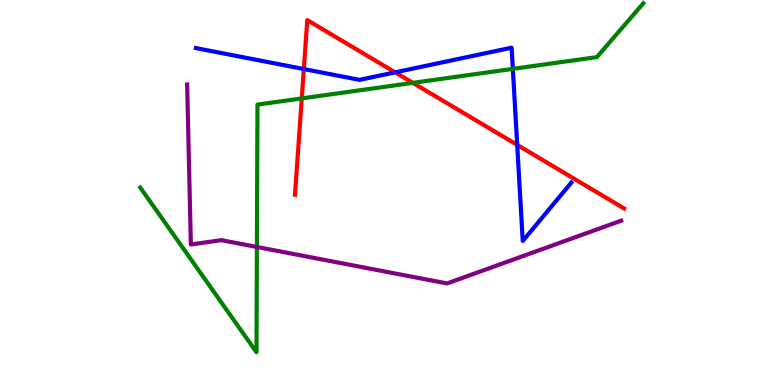[{'lines': ['blue', 'red'], 'intersections': [{'x': 3.92, 'y': 8.21}, {'x': 5.1, 'y': 8.12}, {'x': 6.67, 'y': 6.24}]}, {'lines': ['green', 'red'], 'intersections': [{'x': 3.89, 'y': 7.44}, {'x': 5.33, 'y': 7.85}]}, {'lines': ['purple', 'red'], 'intersections': []}, {'lines': ['blue', 'green'], 'intersections': [{'x': 6.62, 'y': 8.21}]}, {'lines': ['blue', 'purple'], 'intersections': []}, {'lines': ['green', 'purple'], 'intersections': [{'x': 3.31, 'y': 3.58}]}]